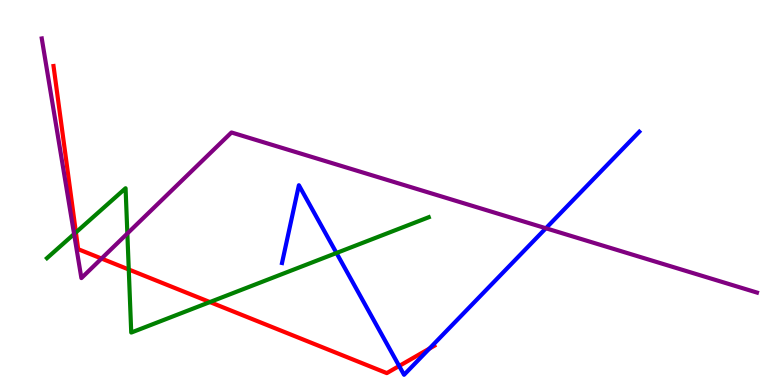[{'lines': ['blue', 'red'], 'intersections': [{'x': 5.15, 'y': 0.494}, {'x': 5.54, 'y': 0.947}]}, {'lines': ['green', 'red'], 'intersections': [{'x': 0.979, 'y': 3.96}, {'x': 1.66, 'y': 3.0}, {'x': 2.71, 'y': 2.15}]}, {'lines': ['purple', 'red'], 'intersections': [{'x': 1.31, 'y': 3.28}]}, {'lines': ['blue', 'green'], 'intersections': [{'x': 4.34, 'y': 3.43}]}, {'lines': ['blue', 'purple'], 'intersections': [{'x': 7.04, 'y': 4.07}]}, {'lines': ['green', 'purple'], 'intersections': [{'x': 0.956, 'y': 3.92}, {'x': 1.64, 'y': 3.94}]}]